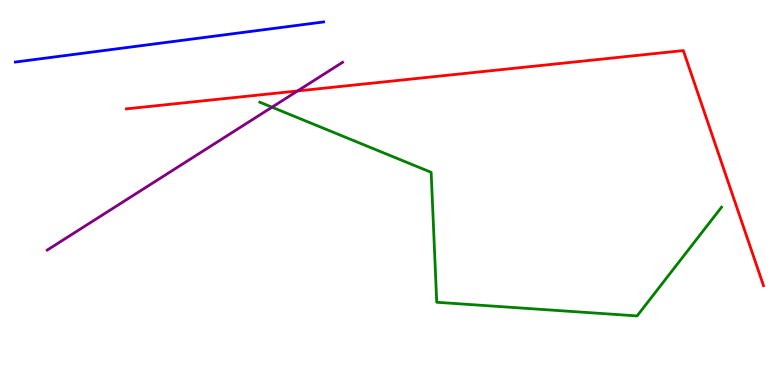[{'lines': ['blue', 'red'], 'intersections': []}, {'lines': ['green', 'red'], 'intersections': []}, {'lines': ['purple', 'red'], 'intersections': [{'x': 3.84, 'y': 7.64}]}, {'lines': ['blue', 'green'], 'intersections': []}, {'lines': ['blue', 'purple'], 'intersections': []}, {'lines': ['green', 'purple'], 'intersections': [{'x': 3.51, 'y': 7.22}]}]